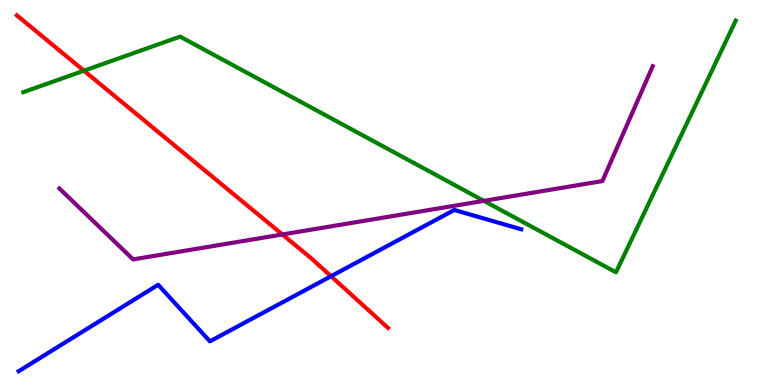[{'lines': ['blue', 'red'], 'intersections': [{'x': 4.27, 'y': 2.83}]}, {'lines': ['green', 'red'], 'intersections': [{'x': 1.08, 'y': 8.16}]}, {'lines': ['purple', 'red'], 'intersections': [{'x': 3.64, 'y': 3.91}]}, {'lines': ['blue', 'green'], 'intersections': []}, {'lines': ['blue', 'purple'], 'intersections': []}, {'lines': ['green', 'purple'], 'intersections': [{'x': 6.24, 'y': 4.78}]}]